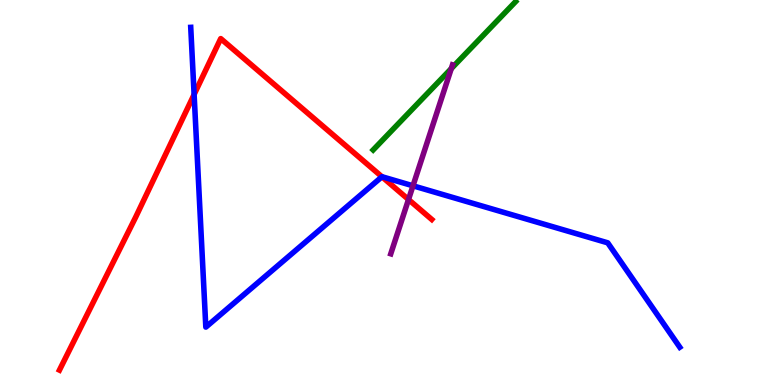[{'lines': ['blue', 'red'], 'intersections': [{'x': 2.5, 'y': 7.55}, {'x': 4.93, 'y': 5.41}]}, {'lines': ['green', 'red'], 'intersections': []}, {'lines': ['purple', 'red'], 'intersections': [{'x': 5.27, 'y': 4.82}]}, {'lines': ['blue', 'green'], 'intersections': []}, {'lines': ['blue', 'purple'], 'intersections': [{'x': 5.33, 'y': 5.17}]}, {'lines': ['green', 'purple'], 'intersections': [{'x': 5.82, 'y': 8.22}]}]